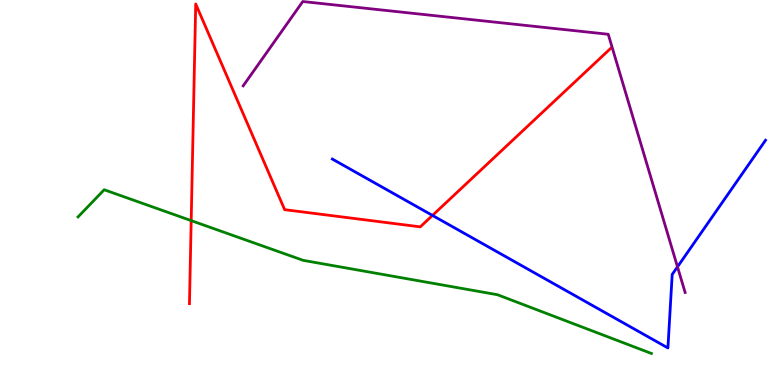[{'lines': ['blue', 'red'], 'intersections': [{'x': 5.58, 'y': 4.4}]}, {'lines': ['green', 'red'], 'intersections': [{'x': 2.47, 'y': 4.27}]}, {'lines': ['purple', 'red'], 'intersections': []}, {'lines': ['blue', 'green'], 'intersections': []}, {'lines': ['blue', 'purple'], 'intersections': [{'x': 8.74, 'y': 3.07}]}, {'lines': ['green', 'purple'], 'intersections': []}]